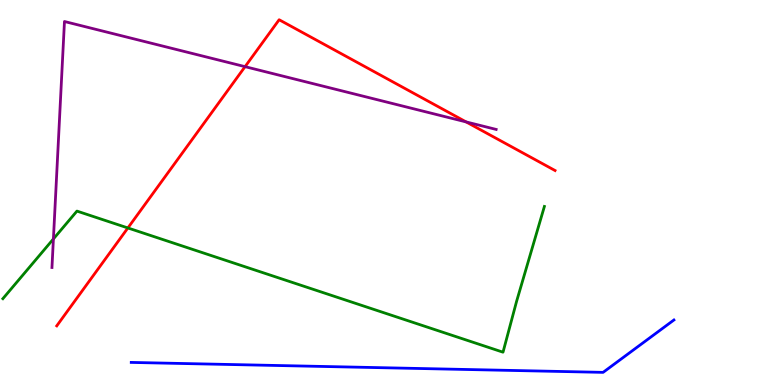[{'lines': ['blue', 'red'], 'intersections': []}, {'lines': ['green', 'red'], 'intersections': [{'x': 1.65, 'y': 4.08}]}, {'lines': ['purple', 'red'], 'intersections': [{'x': 3.16, 'y': 8.27}, {'x': 6.01, 'y': 6.83}]}, {'lines': ['blue', 'green'], 'intersections': []}, {'lines': ['blue', 'purple'], 'intersections': []}, {'lines': ['green', 'purple'], 'intersections': [{'x': 0.689, 'y': 3.79}]}]